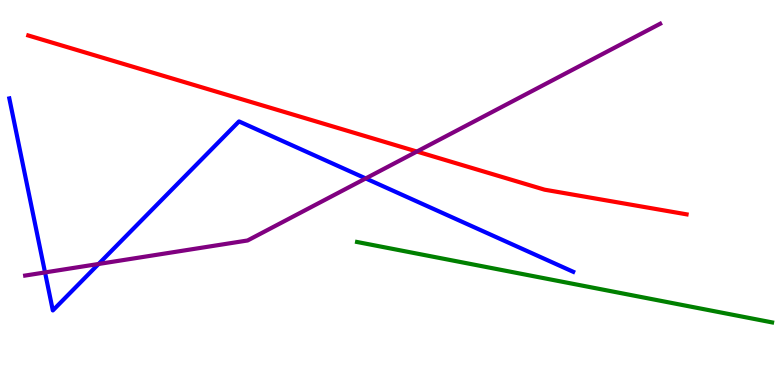[{'lines': ['blue', 'red'], 'intersections': []}, {'lines': ['green', 'red'], 'intersections': []}, {'lines': ['purple', 'red'], 'intersections': [{'x': 5.38, 'y': 6.06}]}, {'lines': ['blue', 'green'], 'intersections': []}, {'lines': ['blue', 'purple'], 'intersections': [{'x': 0.581, 'y': 2.92}, {'x': 1.27, 'y': 3.14}, {'x': 4.72, 'y': 5.37}]}, {'lines': ['green', 'purple'], 'intersections': []}]